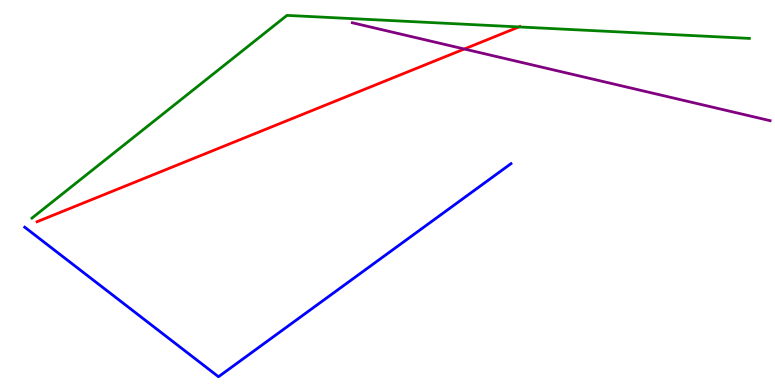[{'lines': ['blue', 'red'], 'intersections': []}, {'lines': ['green', 'red'], 'intersections': [{'x': 6.7, 'y': 9.3}]}, {'lines': ['purple', 'red'], 'intersections': [{'x': 5.99, 'y': 8.73}]}, {'lines': ['blue', 'green'], 'intersections': []}, {'lines': ['blue', 'purple'], 'intersections': []}, {'lines': ['green', 'purple'], 'intersections': []}]